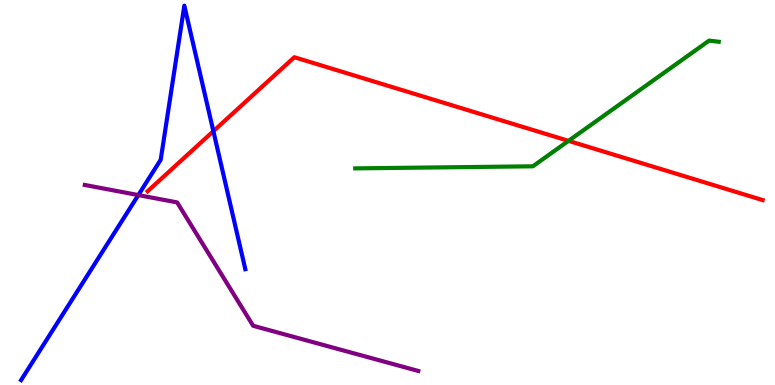[{'lines': ['blue', 'red'], 'intersections': [{'x': 2.75, 'y': 6.59}]}, {'lines': ['green', 'red'], 'intersections': [{'x': 7.34, 'y': 6.34}]}, {'lines': ['purple', 'red'], 'intersections': []}, {'lines': ['blue', 'green'], 'intersections': []}, {'lines': ['blue', 'purple'], 'intersections': [{'x': 1.78, 'y': 4.93}]}, {'lines': ['green', 'purple'], 'intersections': []}]